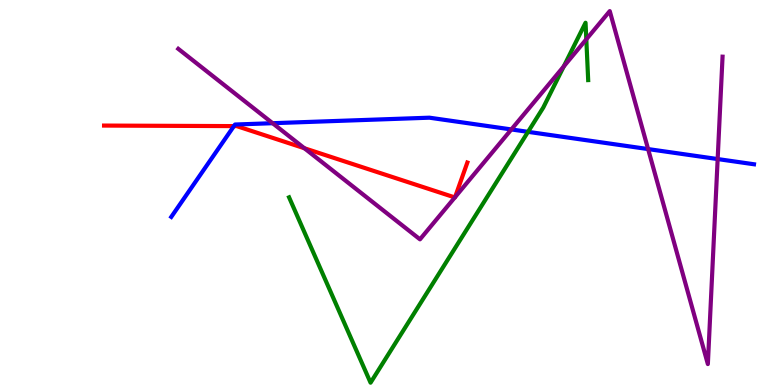[{'lines': ['blue', 'red'], 'intersections': [{'x': 3.02, 'y': 6.72}]}, {'lines': ['green', 'red'], 'intersections': []}, {'lines': ['purple', 'red'], 'intersections': [{'x': 3.93, 'y': 6.15}, {'x': 5.87, 'y': 4.87}, {'x': 5.87, 'y': 4.88}]}, {'lines': ['blue', 'green'], 'intersections': [{'x': 6.81, 'y': 6.58}]}, {'lines': ['blue', 'purple'], 'intersections': [{'x': 3.52, 'y': 6.8}, {'x': 6.6, 'y': 6.64}, {'x': 8.36, 'y': 6.13}, {'x': 9.26, 'y': 5.87}]}, {'lines': ['green', 'purple'], 'intersections': [{'x': 7.27, 'y': 8.28}, {'x': 7.57, 'y': 8.98}]}]